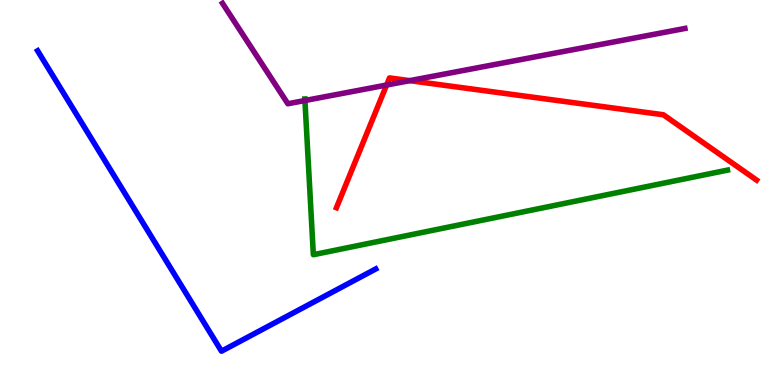[{'lines': ['blue', 'red'], 'intersections': []}, {'lines': ['green', 'red'], 'intersections': []}, {'lines': ['purple', 'red'], 'intersections': [{'x': 4.99, 'y': 7.79}, {'x': 5.29, 'y': 7.91}]}, {'lines': ['blue', 'green'], 'intersections': []}, {'lines': ['blue', 'purple'], 'intersections': []}, {'lines': ['green', 'purple'], 'intersections': [{'x': 3.93, 'y': 7.39}]}]